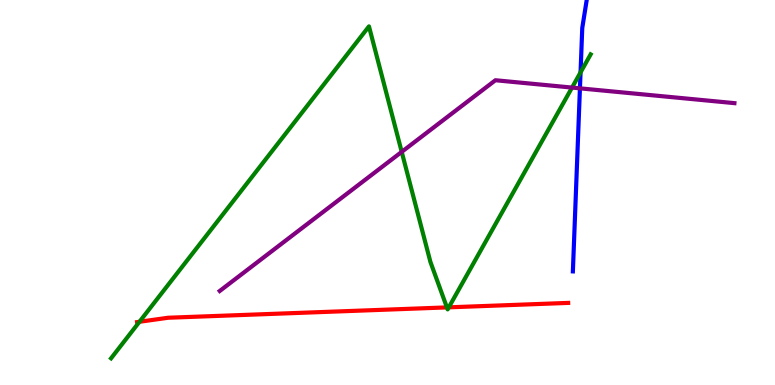[{'lines': ['blue', 'red'], 'intersections': []}, {'lines': ['green', 'red'], 'intersections': [{'x': 1.8, 'y': 1.64}, {'x': 5.77, 'y': 2.02}, {'x': 5.79, 'y': 2.02}]}, {'lines': ['purple', 'red'], 'intersections': []}, {'lines': ['blue', 'green'], 'intersections': [{'x': 7.49, 'y': 8.12}]}, {'lines': ['blue', 'purple'], 'intersections': [{'x': 7.48, 'y': 7.71}]}, {'lines': ['green', 'purple'], 'intersections': [{'x': 5.18, 'y': 6.06}, {'x': 7.38, 'y': 7.73}]}]